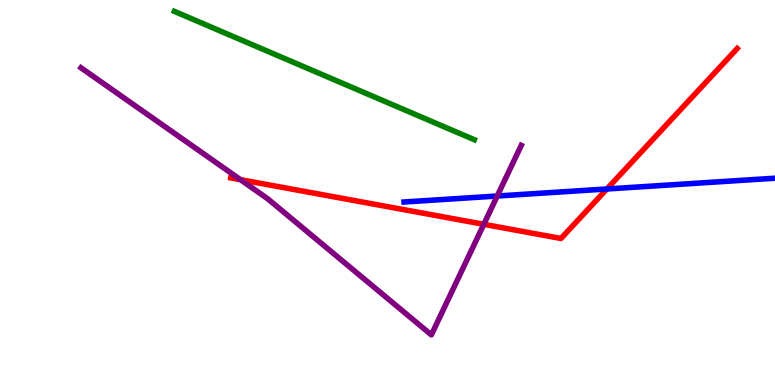[{'lines': ['blue', 'red'], 'intersections': [{'x': 7.83, 'y': 5.09}]}, {'lines': ['green', 'red'], 'intersections': []}, {'lines': ['purple', 'red'], 'intersections': [{'x': 3.1, 'y': 5.33}, {'x': 6.24, 'y': 4.17}]}, {'lines': ['blue', 'green'], 'intersections': []}, {'lines': ['blue', 'purple'], 'intersections': [{'x': 6.42, 'y': 4.91}]}, {'lines': ['green', 'purple'], 'intersections': []}]